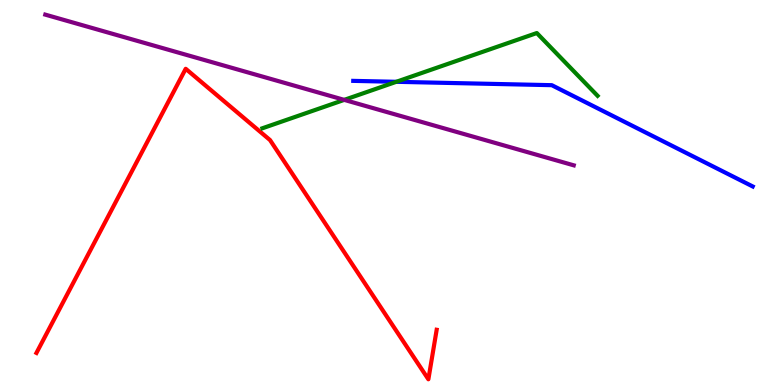[{'lines': ['blue', 'red'], 'intersections': []}, {'lines': ['green', 'red'], 'intersections': []}, {'lines': ['purple', 'red'], 'intersections': []}, {'lines': ['blue', 'green'], 'intersections': [{'x': 5.11, 'y': 7.88}]}, {'lines': ['blue', 'purple'], 'intersections': []}, {'lines': ['green', 'purple'], 'intersections': [{'x': 4.44, 'y': 7.41}]}]